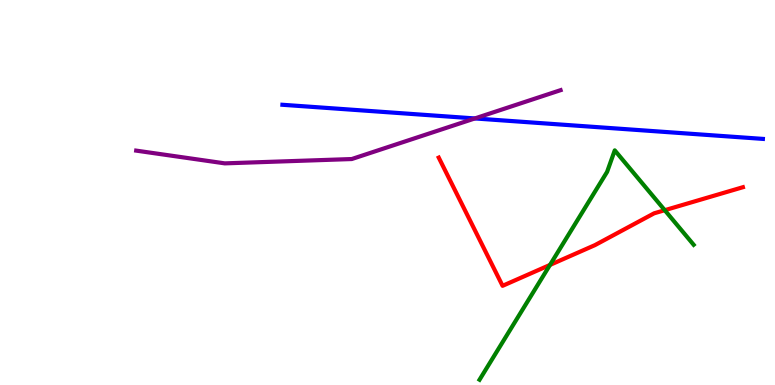[{'lines': ['blue', 'red'], 'intersections': []}, {'lines': ['green', 'red'], 'intersections': [{'x': 7.1, 'y': 3.12}, {'x': 8.58, 'y': 4.54}]}, {'lines': ['purple', 'red'], 'intersections': []}, {'lines': ['blue', 'green'], 'intersections': []}, {'lines': ['blue', 'purple'], 'intersections': [{'x': 6.13, 'y': 6.92}]}, {'lines': ['green', 'purple'], 'intersections': []}]